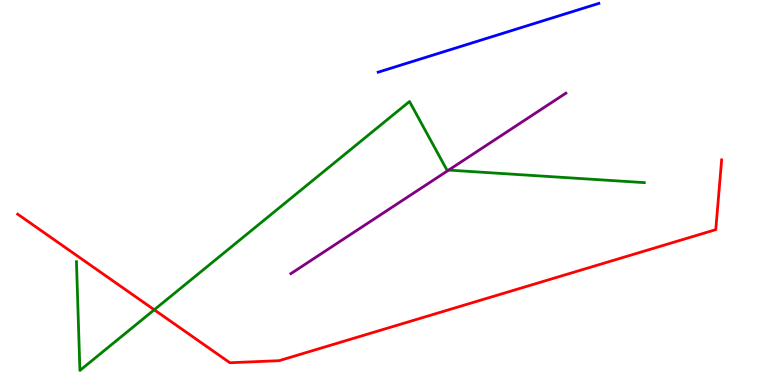[{'lines': ['blue', 'red'], 'intersections': []}, {'lines': ['green', 'red'], 'intersections': [{'x': 1.99, 'y': 1.95}]}, {'lines': ['purple', 'red'], 'intersections': []}, {'lines': ['blue', 'green'], 'intersections': []}, {'lines': ['blue', 'purple'], 'intersections': []}, {'lines': ['green', 'purple'], 'intersections': [{'x': 5.79, 'y': 5.58}]}]